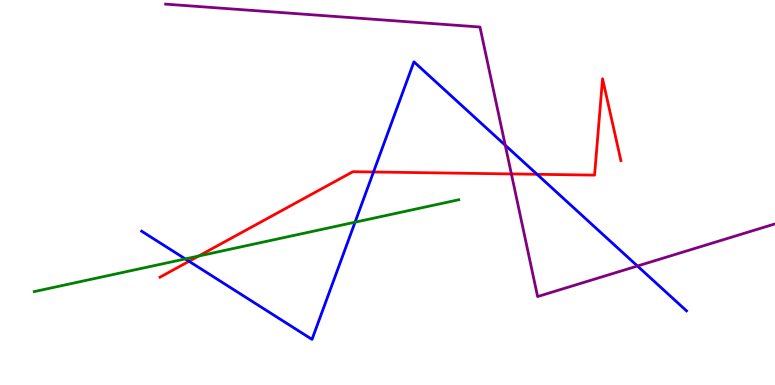[{'lines': ['blue', 'red'], 'intersections': [{'x': 2.44, 'y': 3.21}, {'x': 4.82, 'y': 5.53}, {'x': 6.93, 'y': 5.47}]}, {'lines': ['green', 'red'], 'intersections': [{'x': 2.56, 'y': 3.35}]}, {'lines': ['purple', 'red'], 'intersections': [{'x': 6.6, 'y': 5.48}]}, {'lines': ['blue', 'green'], 'intersections': [{'x': 2.39, 'y': 3.27}, {'x': 4.58, 'y': 4.23}]}, {'lines': ['blue', 'purple'], 'intersections': [{'x': 6.52, 'y': 6.23}, {'x': 8.22, 'y': 3.09}]}, {'lines': ['green', 'purple'], 'intersections': []}]